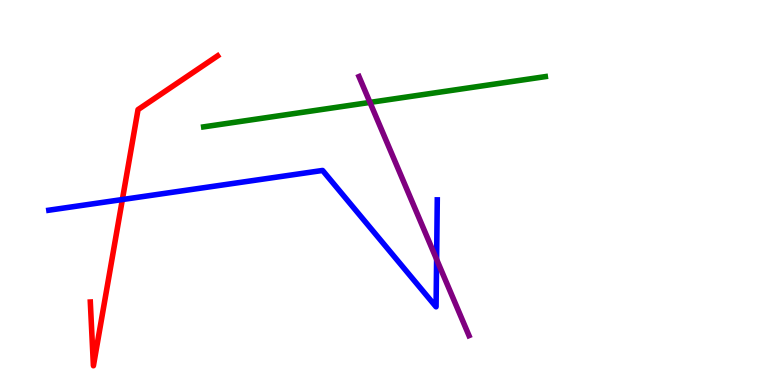[{'lines': ['blue', 'red'], 'intersections': [{'x': 1.58, 'y': 4.82}]}, {'lines': ['green', 'red'], 'intersections': []}, {'lines': ['purple', 'red'], 'intersections': []}, {'lines': ['blue', 'green'], 'intersections': []}, {'lines': ['blue', 'purple'], 'intersections': [{'x': 5.63, 'y': 3.26}]}, {'lines': ['green', 'purple'], 'intersections': [{'x': 4.77, 'y': 7.34}]}]